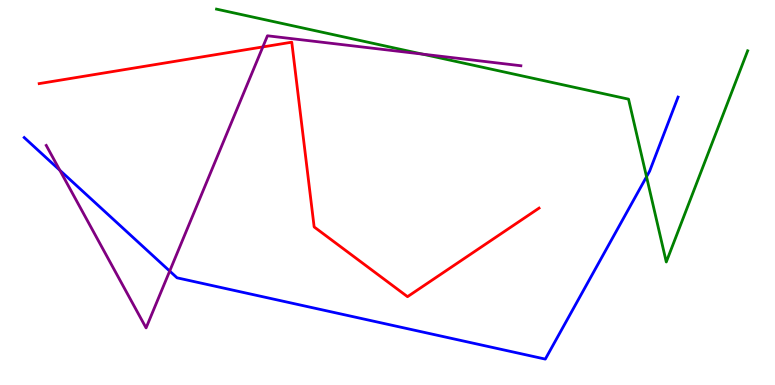[{'lines': ['blue', 'red'], 'intersections': []}, {'lines': ['green', 'red'], 'intersections': []}, {'lines': ['purple', 'red'], 'intersections': [{'x': 3.39, 'y': 8.78}]}, {'lines': ['blue', 'green'], 'intersections': [{'x': 8.34, 'y': 5.41}]}, {'lines': ['blue', 'purple'], 'intersections': [{'x': 0.772, 'y': 5.58}, {'x': 2.19, 'y': 2.96}]}, {'lines': ['green', 'purple'], 'intersections': [{'x': 5.45, 'y': 8.6}]}]